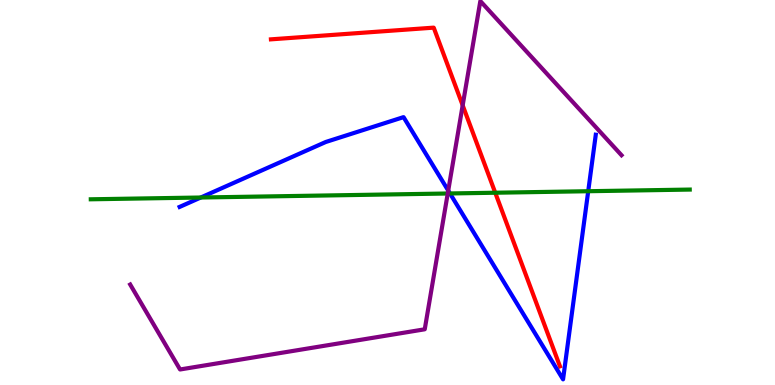[{'lines': ['blue', 'red'], 'intersections': []}, {'lines': ['green', 'red'], 'intersections': [{'x': 6.39, 'y': 4.99}]}, {'lines': ['purple', 'red'], 'intersections': [{'x': 5.97, 'y': 7.26}]}, {'lines': ['blue', 'green'], 'intersections': [{'x': 2.59, 'y': 4.87}, {'x': 5.81, 'y': 4.97}, {'x': 7.59, 'y': 5.03}]}, {'lines': ['blue', 'purple'], 'intersections': [{'x': 5.78, 'y': 5.05}]}, {'lines': ['green', 'purple'], 'intersections': [{'x': 5.78, 'y': 4.97}]}]